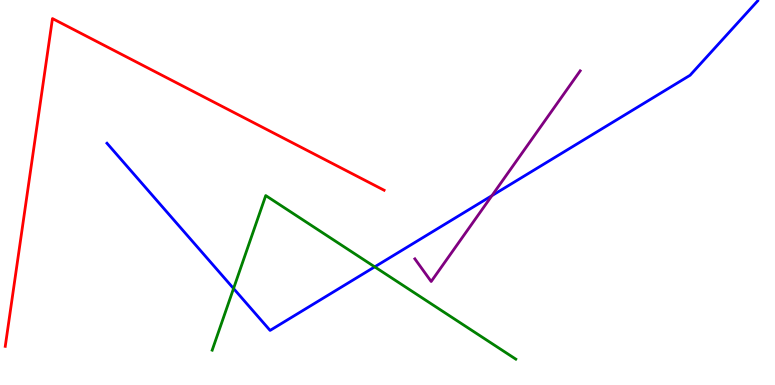[{'lines': ['blue', 'red'], 'intersections': []}, {'lines': ['green', 'red'], 'intersections': []}, {'lines': ['purple', 'red'], 'intersections': []}, {'lines': ['blue', 'green'], 'intersections': [{'x': 3.01, 'y': 2.51}, {'x': 4.83, 'y': 3.07}]}, {'lines': ['blue', 'purple'], 'intersections': [{'x': 6.35, 'y': 4.92}]}, {'lines': ['green', 'purple'], 'intersections': []}]